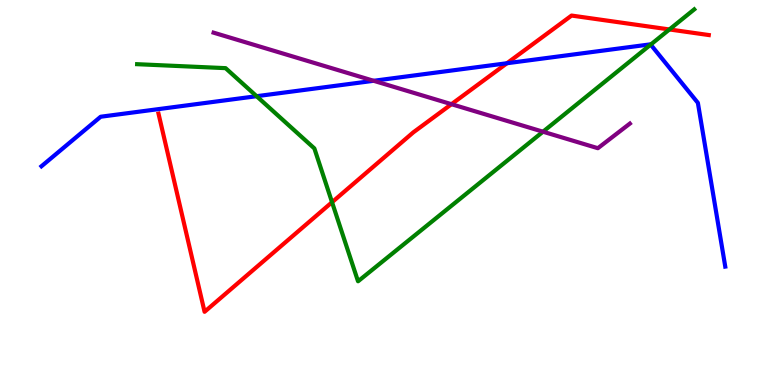[{'lines': ['blue', 'red'], 'intersections': [{'x': 6.54, 'y': 8.36}]}, {'lines': ['green', 'red'], 'intersections': [{'x': 4.28, 'y': 4.75}, {'x': 8.64, 'y': 9.23}]}, {'lines': ['purple', 'red'], 'intersections': [{'x': 5.83, 'y': 7.29}]}, {'lines': ['blue', 'green'], 'intersections': [{'x': 3.31, 'y': 7.5}, {'x': 8.4, 'y': 8.84}]}, {'lines': ['blue', 'purple'], 'intersections': [{'x': 4.82, 'y': 7.9}]}, {'lines': ['green', 'purple'], 'intersections': [{'x': 7.01, 'y': 6.58}]}]